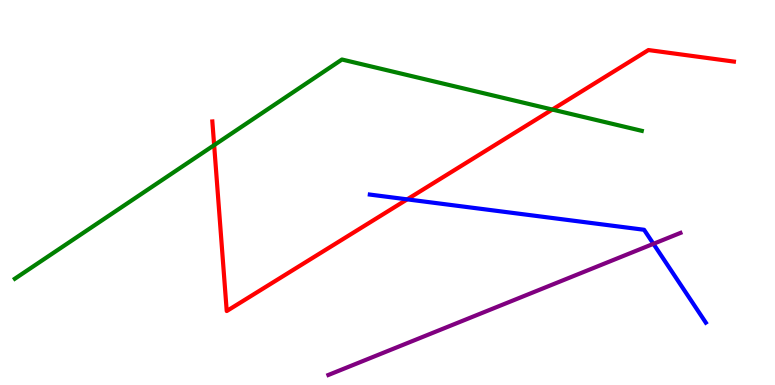[{'lines': ['blue', 'red'], 'intersections': [{'x': 5.25, 'y': 4.82}]}, {'lines': ['green', 'red'], 'intersections': [{'x': 2.76, 'y': 6.23}, {'x': 7.13, 'y': 7.15}]}, {'lines': ['purple', 'red'], 'intersections': []}, {'lines': ['blue', 'green'], 'intersections': []}, {'lines': ['blue', 'purple'], 'intersections': [{'x': 8.43, 'y': 3.67}]}, {'lines': ['green', 'purple'], 'intersections': []}]